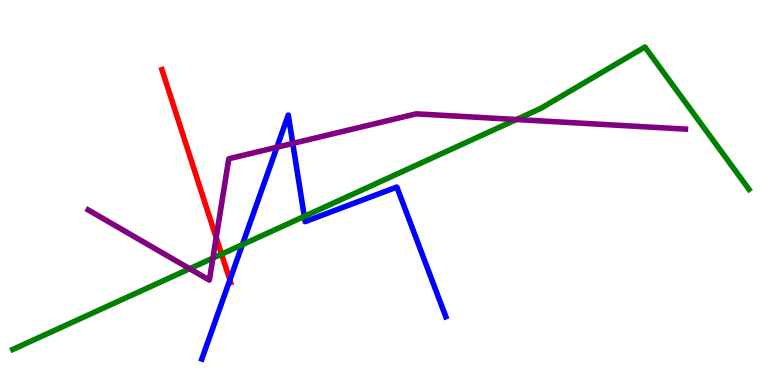[{'lines': ['blue', 'red'], 'intersections': [{'x': 2.97, 'y': 2.73}]}, {'lines': ['green', 'red'], 'intersections': [{'x': 2.86, 'y': 3.4}]}, {'lines': ['purple', 'red'], 'intersections': [{'x': 2.79, 'y': 3.83}]}, {'lines': ['blue', 'green'], 'intersections': [{'x': 3.13, 'y': 3.65}, {'x': 3.93, 'y': 4.38}]}, {'lines': ['blue', 'purple'], 'intersections': [{'x': 3.57, 'y': 6.18}, {'x': 3.78, 'y': 6.27}]}, {'lines': ['green', 'purple'], 'intersections': [{'x': 2.45, 'y': 3.02}, {'x': 2.75, 'y': 3.3}, {'x': 6.66, 'y': 6.9}]}]